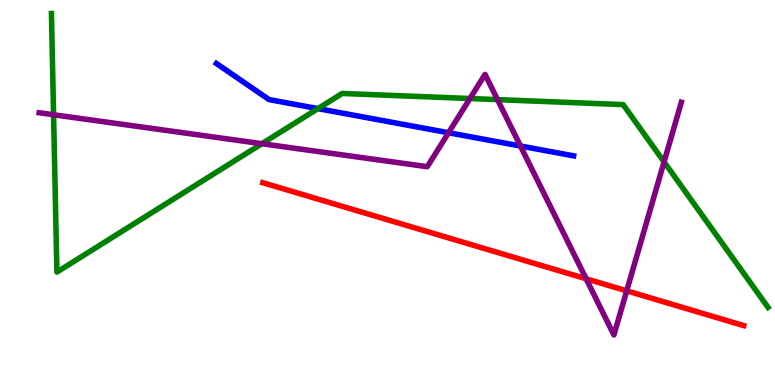[{'lines': ['blue', 'red'], 'intersections': []}, {'lines': ['green', 'red'], 'intersections': []}, {'lines': ['purple', 'red'], 'intersections': [{'x': 7.56, 'y': 2.76}, {'x': 8.09, 'y': 2.45}]}, {'lines': ['blue', 'green'], 'intersections': [{'x': 4.1, 'y': 7.18}]}, {'lines': ['blue', 'purple'], 'intersections': [{'x': 5.79, 'y': 6.55}, {'x': 6.72, 'y': 6.21}]}, {'lines': ['green', 'purple'], 'intersections': [{'x': 0.691, 'y': 7.02}, {'x': 3.38, 'y': 6.27}, {'x': 6.06, 'y': 7.44}, {'x': 6.42, 'y': 7.41}, {'x': 8.57, 'y': 5.8}]}]